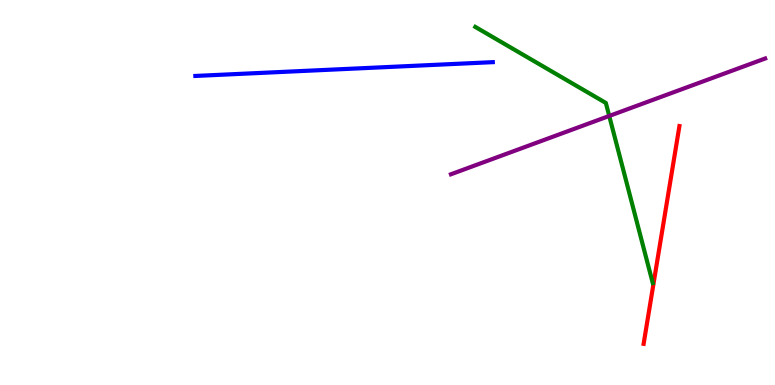[{'lines': ['blue', 'red'], 'intersections': []}, {'lines': ['green', 'red'], 'intersections': []}, {'lines': ['purple', 'red'], 'intersections': []}, {'lines': ['blue', 'green'], 'intersections': []}, {'lines': ['blue', 'purple'], 'intersections': []}, {'lines': ['green', 'purple'], 'intersections': [{'x': 7.86, 'y': 6.99}]}]